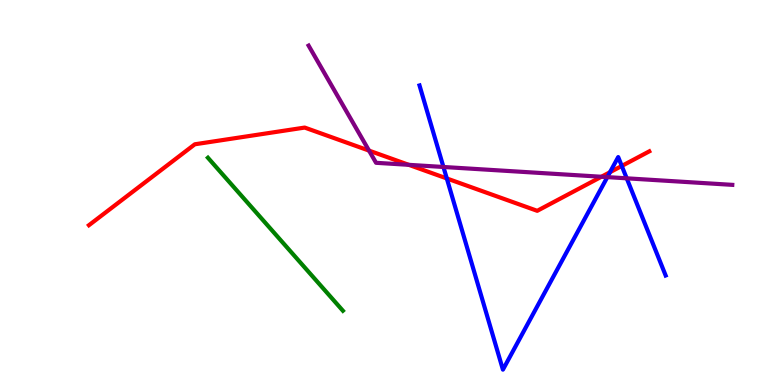[{'lines': ['blue', 'red'], 'intersections': [{'x': 5.77, 'y': 5.36}, {'x': 7.87, 'y': 5.53}, {'x': 8.02, 'y': 5.69}]}, {'lines': ['green', 'red'], 'intersections': []}, {'lines': ['purple', 'red'], 'intersections': [{'x': 4.76, 'y': 6.09}, {'x': 5.27, 'y': 5.72}, {'x': 7.76, 'y': 5.41}]}, {'lines': ['blue', 'green'], 'intersections': []}, {'lines': ['blue', 'purple'], 'intersections': [{'x': 5.72, 'y': 5.66}, {'x': 7.84, 'y': 5.4}, {'x': 8.09, 'y': 5.37}]}, {'lines': ['green', 'purple'], 'intersections': []}]